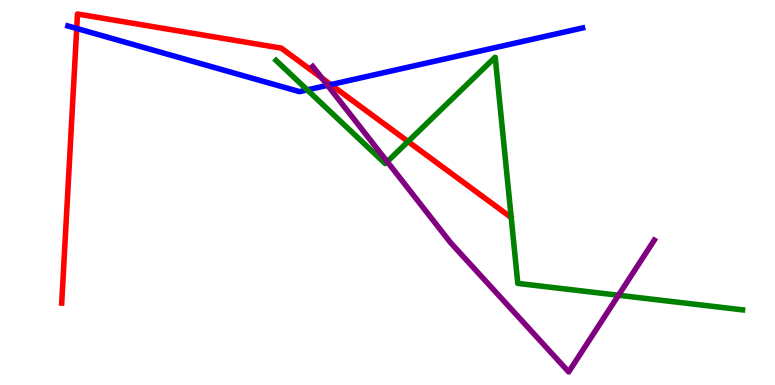[{'lines': ['blue', 'red'], 'intersections': [{'x': 0.99, 'y': 9.26}, {'x': 4.27, 'y': 7.8}]}, {'lines': ['green', 'red'], 'intersections': [{'x': 5.27, 'y': 6.32}]}, {'lines': ['purple', 'red'], 'intersections': [{'x': 4.15, 'y': 7.97}]}, {'lines': ['blue', 'green'], 'intersections': [{'x': 3.96, 'y': 7.66}]}, {'lines': ['blue', 'purple'], 'intersections': [{'x': 4.23, 'y': 7.78}]}, {'lines': ['green', 'purple'], 'intersections': [{'x': 5.0, 'y': 5.8}, {'x': 7.98, 'y': 2.33}]}]